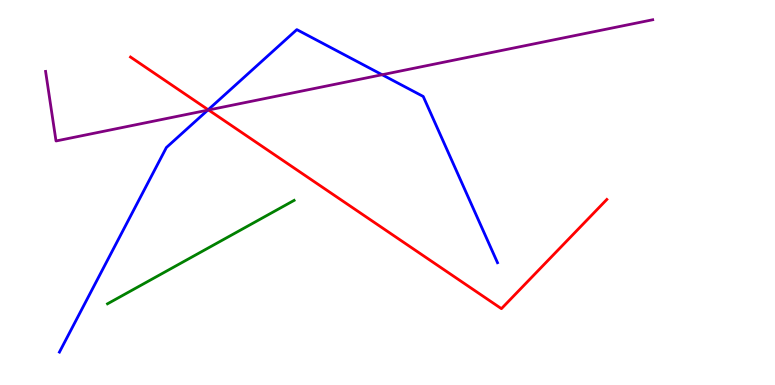[{'lines': ['blue', 'red'], 'intersections': [{'x': 2.69, 'y': 7.15}]}, {'lines': ['green', 'red'], 'intersections': []}, {'lines': ['purple', 'red'], 'intersections': [{'x': 2.69, 'y': 7.14}]}, {'lines': ['blue', 'green'], 'intersections': []}, {'lines': ['blue', 'purple'], 'intersections': [{'x': 2.68, 'y': 7.14}, {'x': 4.93, 'y': 8.06}]}, {'lines': ['green', 'purple'], 'intersections': []}]